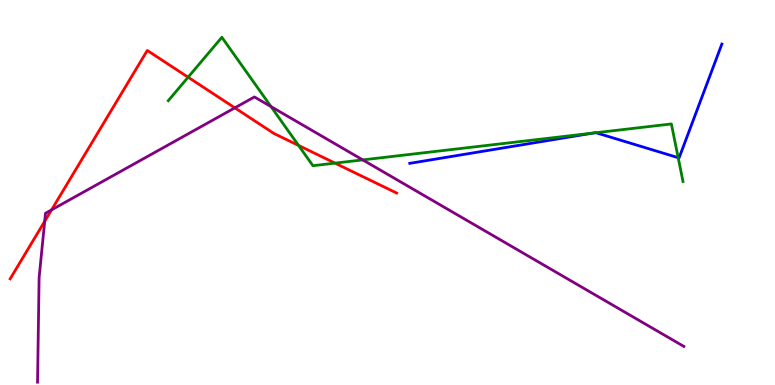[{'lines': ['blue', 'red'], 'intersections': []}, {'lines': ['green', 'red'], 'intersections': [{'x': 2.43, 'y': 7.99}, {'x': 3.85, 'y': 6.22}, {'x': 4.32, 'y': 5.76}]}, {'lines': ['purple', 'red'], 'intersections': [{'x': 0.577, 'y': 4.25}, {'x': 0.665, 'y': 4.55}, {'x': 3.03, 'y': 7.2}]}, {'lines': ['blue', 'green'], 'intersections': [{'x': 7.66, 'y': 6.54}, {'x': 7.69, 'y': 6.55}, {'x': 8.75, 'y': 5.9}]}, {'lines': ['blue', 'purple'], 'intersections': []}, {'lines': ['green', 'purple'], 'intersections': [{'x': 3.5, 'y': 7.23}, {'x': 4.68, 'y': 5.85}]}]